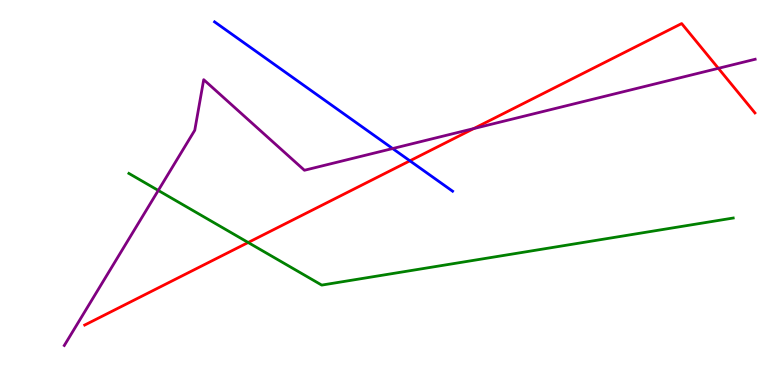[{'lines': ['blue', 'red'], 'intersections': [{'x': 5.29, 'y': 5.82}]}, {'lines': ['green', 'red'], 'intersections': [{'x': 3.2, 'y': 3.7}]}, {'lines': ['purple', 'red'], 'intersections': [{'x': 6.11, 'y': 6.66}, {'x': 9.27, 'y': 8.23}]}, {'lines': ['blue', 'green'], 'intersections': []}, {'lines': ['blue', 'purple'], 'intersections': [{'x': 5.07, 'y': 6.14}]}, {'lines': ['green', 'purple'], 'intersections': [{'x': 2.04, 'y': 5.05}]}]